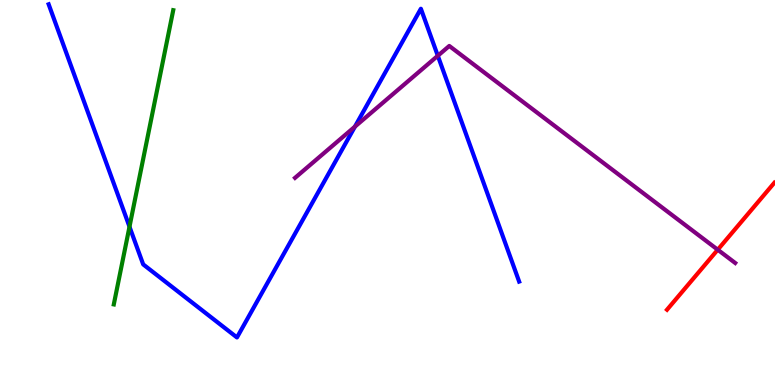[{'lines': ['blue', 'red'], 'intersections': []}, {'lines': ['green', 'red'], 'intersections': []}, {'lines': ['purple', 'red'], 'intersections': [{'x': 9.26, 'y': 3.51}]}, {'lines': ['blue', 'green'], 'intersections': [{'x': 1.67, 'y': 4.11}]}, {'lines': ['blue', 'purple'], 'intersections': [{'x': 4.58, 'y': 6.71}, {'x': 5.65, 'y': 8.55}]}, {'lines': ['green', 'purple'], 'intersections': []}]